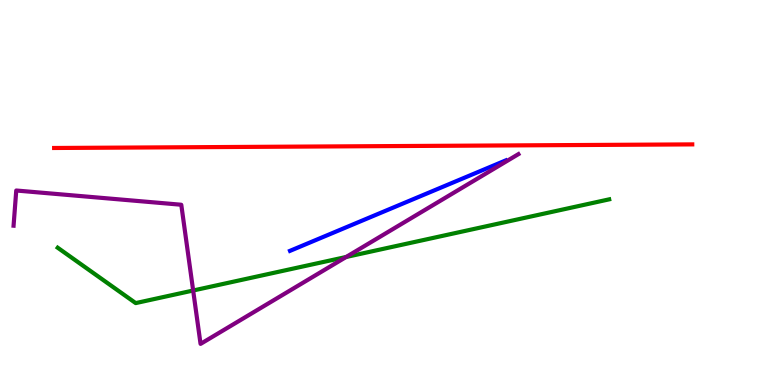[{'lines': ['blue', 'red'], 'intersections': []}, {'lines': ['green', 'red'], 'intersections': []}, {'lines': ['purple', 'red'], 'intersections': []}, {'lines': ['blue', 'green'], 'intersections': []}, {'lines': ['blue', 'purple'], 'intersections': []}, {'lines': ['green', 'purple'], 'intersections': [{'x': 2.49, 'y': 2.45}, {'x': 4.47, 'y': 3.33}]}]